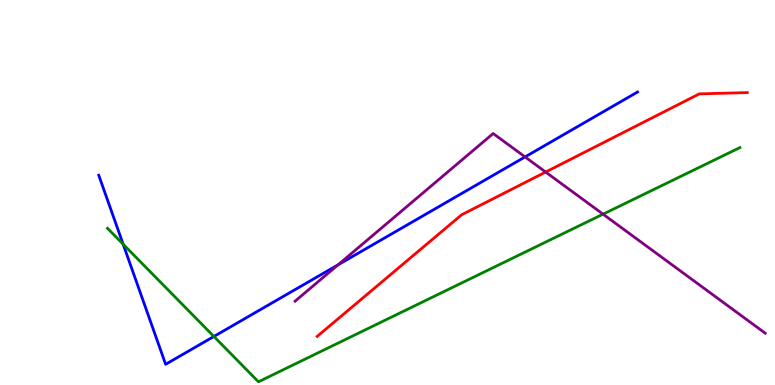[{'lines': ['blue', 'red'], 'intersections': []}, {'lines': ['green', 'red'], 'intersections': []}, {'lines': ['purple', 'red'], 'intersections': [{'x': 7.04, 'y': 5.53}]}, {'lines': ['blue', 'green'], 'intersections': [{'x': 1.59, 'y': 3.66}, {'x': 2.76, 'y': 1.26}]}, {'lines': ['blue', 'purple'], 'intersections': [{'x': 4.36, 'y': 3.12}, {'x': 6.77, 'y': 5.92}]}, {'lines': ['green', 'purple'], 'intersections': [{'x': 7.78, 'y': 4.44}]}]